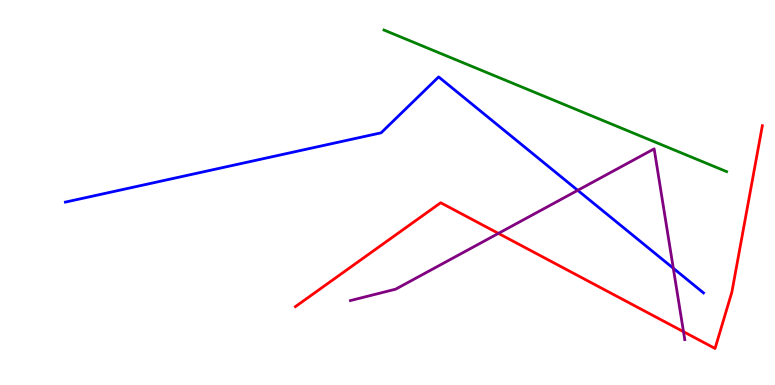[{'lines': ['blue', 'red'], 'intersections': []}, {'lines': ['green', 'red'], 'intersections': []}, {'lines': ['purple', 'red'], 'intersections': [{'x': 6.43, 'y': 3.94}, {'x': 8.82, 'y': 1.38}]}, {'lines': ['blue', 'green'], 'intersections': []}, {'lines': ['blue', 'purple'], 'intersections': [{'x': 7.45, 'y': 5.06}, {'x': 8.69, 'y': 3.03}]}, {'lines': ['green', 'purple'], 'intersections': []}]